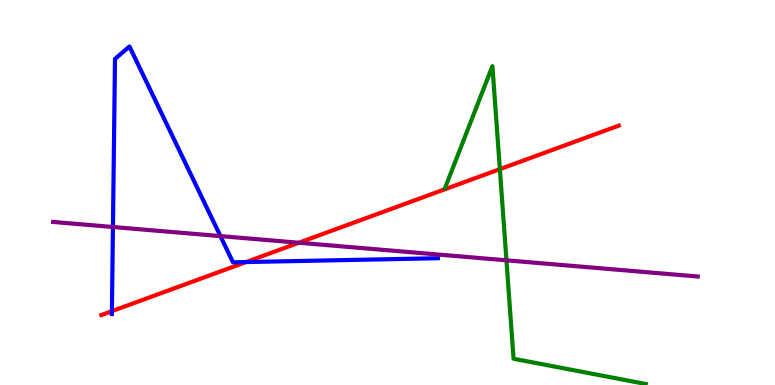[{'lines': ['blue', 'red'], 'intersections': [{'x': 1.44, 'y': 1.92}, {'x': 3.17, 'y': 3.19}]}, {'lines': ['green', 'red'], 'intersections': [{'x': 6.45, 'y': 5.61}]}, {'lines': ['purple', 'red'], 'intersections': [{'x': 3.86, 'y': 3.7}]}, {'lines': ['blue', 'green'], 'intersections': []}, {'lines': ['blue', 'purple'], 'intersections': [{'x': 1.46, 'y': 4.1}, {'x': 2.84, 'y': 3.87}]}, {'lines': ['green', 'purple'], 'intersections': [{'x': 6.53, 'y': 3.24}]}]